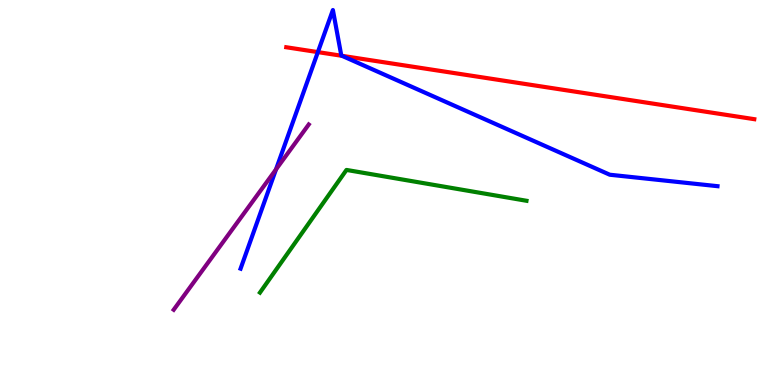[{'lines': ['blue', 'red'], 'intersections': [{'x': 4.1, 'y': 8.65}, {'x': 4.41, 'y': 8.55}]}, {'lines': ['green', 'red'], 'intersections': []}, {'lines': ['purple', 'red'], 'intersections': []}, {'lines': ['blue', 'green'], 'intersections': []}, {'lines': ['blue', 'purple'], 'intersections': [{'x': 3.56, 'y': 5.6}]}, {'lines': ['green', 'purple'], 'intersections': []}]